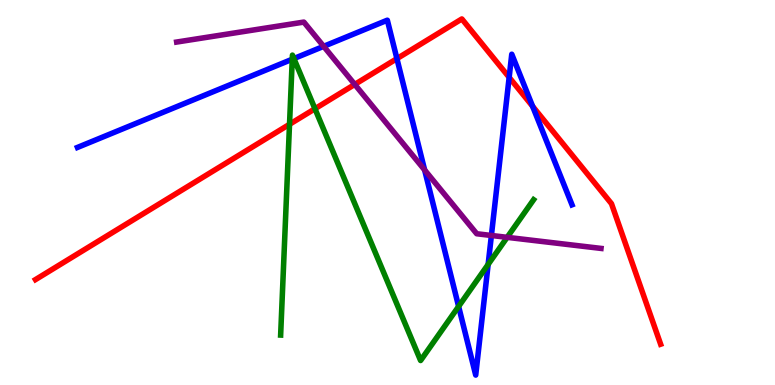[{'lines': ['blue', 'red'], 'intersections': [{'x': 5.12, 'y': 8.48}, {'x': 6.57, 'y': 7.99}, {'x': 6.87, 'y': 7.24}]}, {'lines': ['green', 'red'], 'intersections': [{'x': 3.74, 'y': 6.77}, {'x': 4.06, 'y': 7.18}]}, {'lines': ['purple', 'red'], 'intersections': [{'x': 4.58, 'y': 7.81}]}, {'lines': ['blue', 'green'], 'intersections': [{'x': 3.77, 'y': 8.46}, {'x': 3.79, 'y': 8.48}, {'x': 5.92, 'y': 2.04}, {'x': 6.3, 'y': 3.13}]}, {'lines': ['blue', 'purple'], 'intersections': [{'x': 4.18, 'y': 8.8}, {'x': 5.48, 'y': 5.58}, {'x': 6.34, 'y': 3.88}]}, {'lines': ['green', 'purple'], 'intersections': [{'x': 6.54, 'y': 3.84}]}]